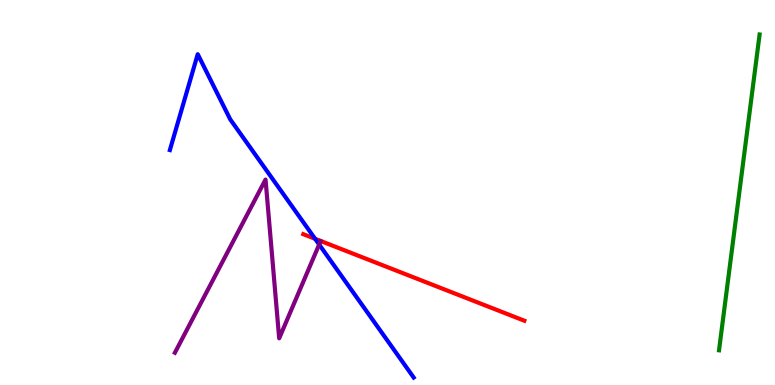[{'lines': ['blue', 'red'], 'intersections': [{'x': 4.07, 'y': 3.8}]}, {'lines': ['green', 'red'], 'intersections': []}, {'lines': ['purple', 'red'], 'intersections': []}, {'lines': ['blue', 'green'], 'intersections': []}, {'lines': ['blue', 'purple'], 'intersections': [{'x': 4.12, 'y': 3.65}]}, {'lines': ['green', 'purple'], 'intersections': []}]